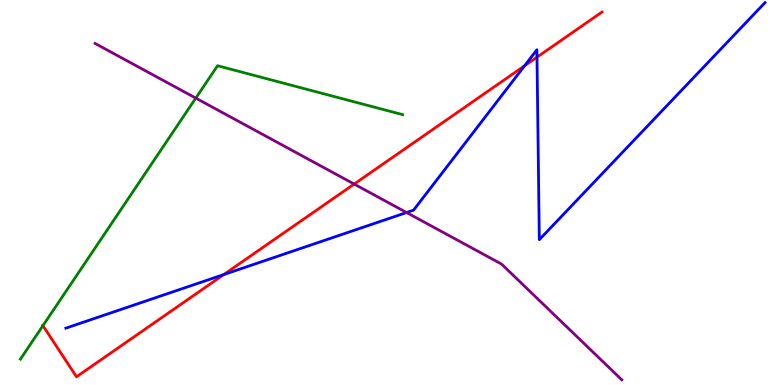[{'lines': ['blue', 'red'], 'intersections': [{'x': 2.89, 'y': 2.87}, {'x': 6.77, 'y': 8.29}, {'x': 6.93, 'y': 8.52}]}, {'lines': ['green', 'red'], 'intersections': [{'x': 0.554, 'y': 1.54}]}, {'lines': ['purple', 'red'], 'intersections': [{'x': 4.57, 'y': 5.22}]}, {'lines': ['blue', 'green'], 'intersections': []}, {'lines': ['blue', 'purple'], 'intersections': [{'x': 5.25, 'y': 4.48}]}, {'lines': ['green', 'purple'], 'intersections': [{'x': 2.53, 'y': 7.45}]}]